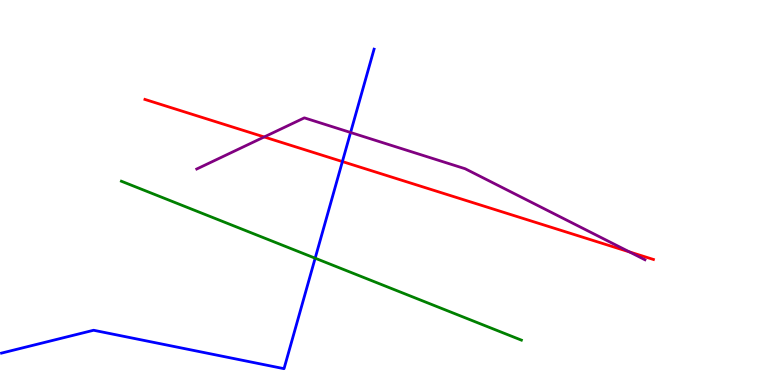[{'lines': ['blue', 'red'], 'intersections': [{'x': 4.42, 'y': 5.8}]}, {'lines': ['green', 'red'], 'intersections': []}, {'lines': ['purple', 'red'], 'intersections': [{'x': 3.41, 'y': 6.44}, {'x': 8.12, 'y': 3.46}]}, {'lines': ['blue', 'green'], 'intersections': [{'x': 4.07, 'y': 3.29}]}, {'lines': ['blue', 'purple'], 'intersections': [{'x': 4.52, 'y': 6.56}]}, {'lines': ['green', 'purple'], 'intersections': []}]